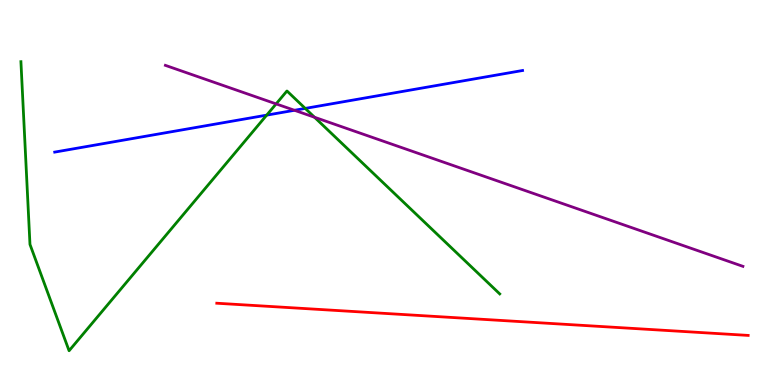[{'lines': ['blue', 'red'], 'intersections': []}, {'lines': ['green', 'red'], 'intersections': []}, {'lines': ['purple', 'red'], 'intersections': []}, {'lines': ['blue', 'green'], 'intersections': [{'x': 3.44, 'y': 7.01}, {'x': 3.94, 'y': 7.18}]}, {'lines': ['blue', 'purple'], 'intersections': [{'x': 3.8, 'y': 7.14}]}, {'lines': ['green', 'purple'], 'intersections': [{'x': 3.56, 'y': 7.3}, {'x': 4.06, 'y': 6.95}]}]